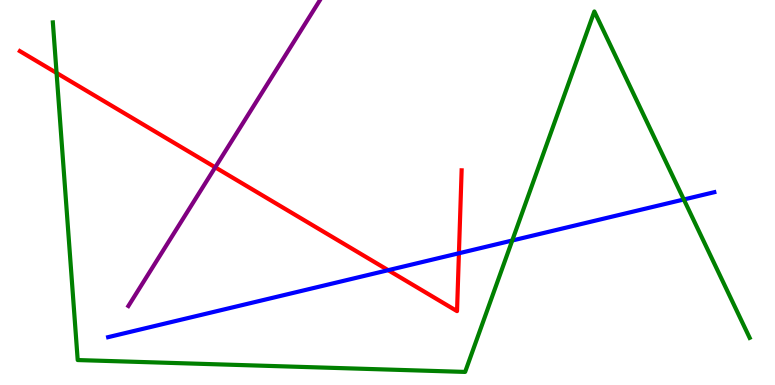[{'lines': ['blue', 'red'], 'intersections': [{'x': 5.01, 'y': 2.98}, {'x': 5.92, 'y': 3.42}]}, {'lines': ['green', 'red'], 'intersections': [{'x': 0.73, 'y': 8.1}]}, {'lines': ['purple', 'red'], 'intersections': [{'x': 2.78, 'y': 5.65}]}, {'lines': ['blue', 'green'], 'intersections': [{'x': 6.61, 'y': 3.75}, {'x': 8.82, 'y': 4.82}]}, {'lines': ['blue', 'purple'], 'intersections': []}, {'lines': ['green', 'purple'], 'intersections': []}]